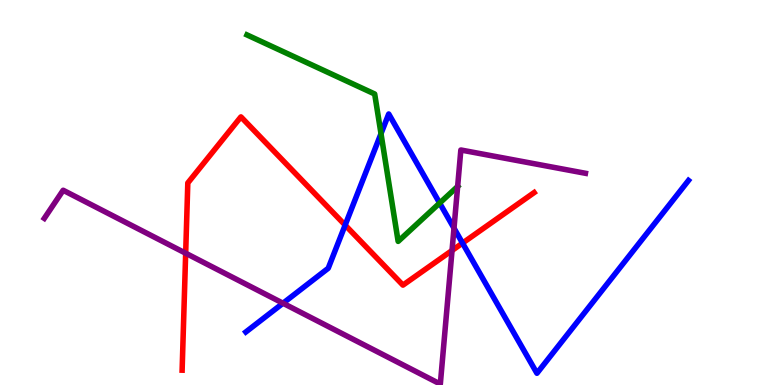[{'lines': ['blue', 'red'], 'intersections': [{'x': 4.45, 'y': 4.15}, {'x': 5.97, 'y': 3.69}]}, {'lines': ['green', 'red'], 'intersections': []}, {'lines': ['purple', 'red'], 'intersections': [{'x': 2.4, 'y': 3.42}, {'x': 5.83, 'y': 3.49}]}, {'lines': ['blue', 'green'], 'intersections': [{'x': 4.92, 'y': 6.53}, {'x': 5.67, 'y': 4.73}]}, {'lines': ['blue', 'purple'], 'intersections': [{'x': 3.65, 'y': 2.12}, {'x': 5.86, 'y': 4.07}]}, {'lines': ['green', 'purple'], 'intersections': [{'x': 5.91, 'y': 5.16}]}]